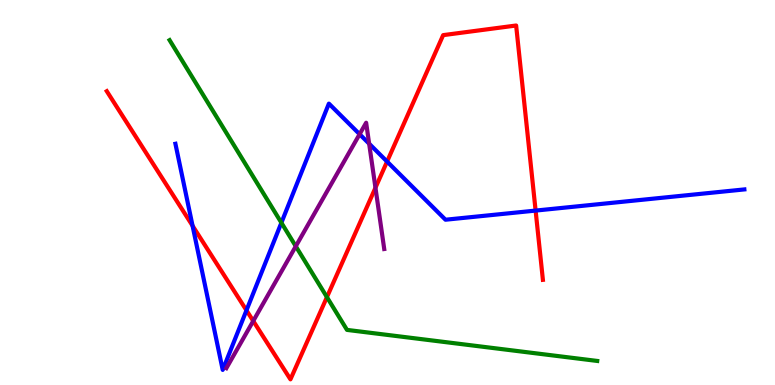[{'lines': ['blue', 'red'], 'intersections': [{'x': 2.48, 'y': 4.14}, {'x': 3.18, 'y': 1.94}, {'x': 4.99, 'y': 5.8}, {'x': 6.91, 'y': 4.53}]}, {'lines': ['green', 'red'], 'intersections': [{'x': 4.22, 'y': 2.28}]}, {'lines': ['purple', 'red'], 'intersections': [{'x': 3.27, 'y': 1.66}, {'x': 4.84, 'y': 5.12}]}, {'lines': ['blue', 'green'], 'intersections': [{'x': 3.63, 'y': 4.21}]}, {'lines': ['blue', 'purple'], 'intersections': [{'x': 4.64, 'y': 6.51}, {'x': 4.76, 'y': 6.27}]}, {'lines': ['green', 'purple'], 'intersections': [{'x': 3.82, 'y': 3.6}]}]